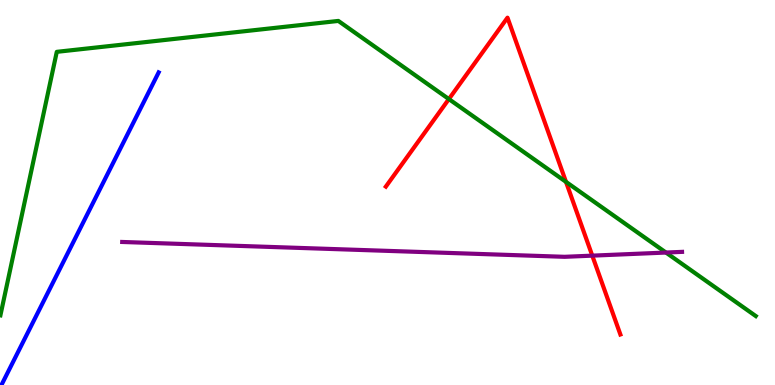[{'lines': ['blue', 'red'], 'intersections': []}, {'lines': ['green', 'red'], 'intersections': [{'x': 5.79, 'y': 7.43}, {'x': 7.3, 'y': 5.28}]}, {'lines': ['purple', 'red'], 'intersections': [{'x': 7.64, 'y': 3.36}]}, {'lines': ['blue', 'green'], 'intersections': []}, {'lines': ['blue', 'purple'], 'intersections': []}, {'lines': ['green', 'purple'], 'intersections': [{'x': 8.59, 'y': 3.44}]}]